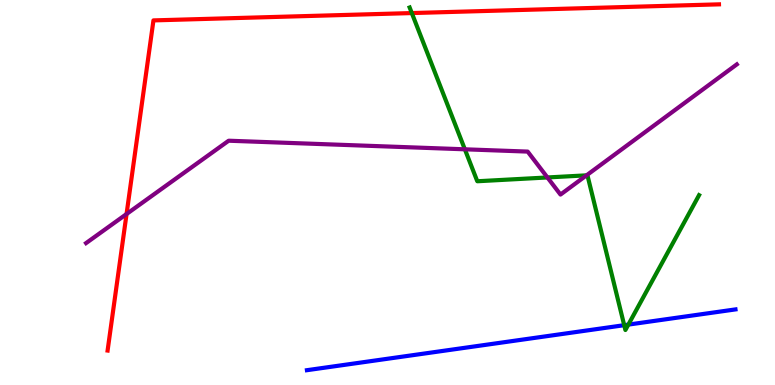[{'lines': ['blue', 'red'], 'intersections': []}, {'lines': ['green', 'red'], 'intersections': [{'x': 5.31, 'y': 9.66}]}, {'lines': ['purple', 'red'], 'intersections': [{'x': 1.63, 'y': 4.44}]}, {'lines': ['blue', 'green'], 'intersections': [{'x': 8.05, 'y': 1.55}, {'x': 8.11, 'y': 1.57}]}, {'lines': ['blue', 'purple'], 'intersections': []}, {'lines': ['green', 'purple'], 'intersections': [{'x': 6.0, 'y': 6.12}, {'x': 7.06, 'y': 5.39}, {'x': 7.57, 'y': 5.45}]}]